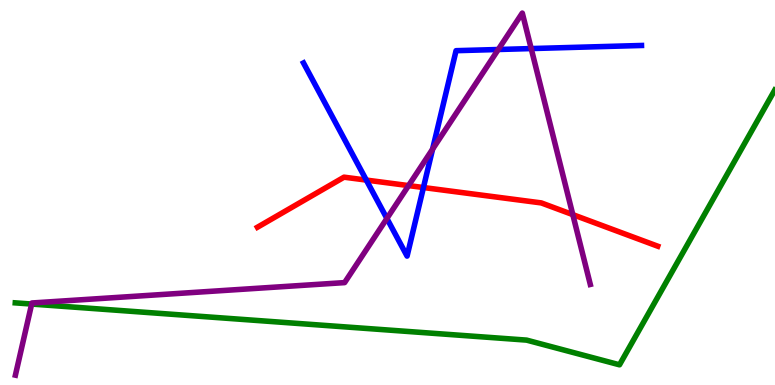[{'lines': ['blue', 'red'], 'intersections': [{'x': 4.73, 'y': 5.32}, {'x': 5.46, 'y': 5.13}]}, {'lines': ['green', 'red'], 'intersections': []}, {'lines': ['purple', 'red'], 'intersections': [{'x': 5.27, 'y': 5.18}, {'x': 7.39, 'y': 4.43}]}, {'lines': ['blue', 'green'], 'intersections': []}, {'lines': ['blue', 'purple'], 'intersections': [{'x': 4.99, 'y': 4.33}, {'x': 5.58, 'y': 6.13}, {'x': 6.43, 'y': 8.71}, {'x': 6.85, 'y': 8.74}]}, {'lines': ['green', 'purple'], 'intersections': [{'x': 0.409, 'y': 2.1}]}]